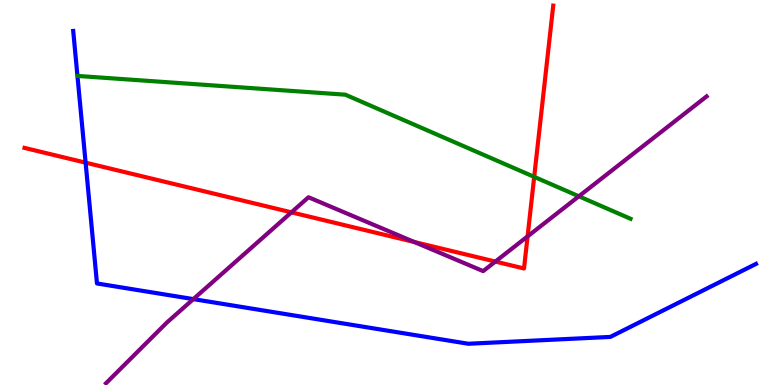[{'lines': ['blue', 'red'], 'intersections': [{'x': 1.1, 'y': 5.78}]}, {'lines': ['green', 'red'], 'intersections': [{'x': 6.89, 'y': 5.41}]}, {'lines': ['purple', 'red'], 'intersections': [{'x': 3.76, 'y': 4.48}, {'x': 5.35, 'y': 3.71}, {'x': 6.39, 'y': 3.21}, {'x': 6.81, 'y': 3.86}]}, {'lines': ['blue', 'green'], 'intersections': []}, {'lines': ['blue', 'purple'], 'intersections': [{'x': 2.49, 'y': 2.23}]}, {'lines': ['green', 'purple'], 'intersections': [{'x': 7.47, 'y': 4.9}]}]